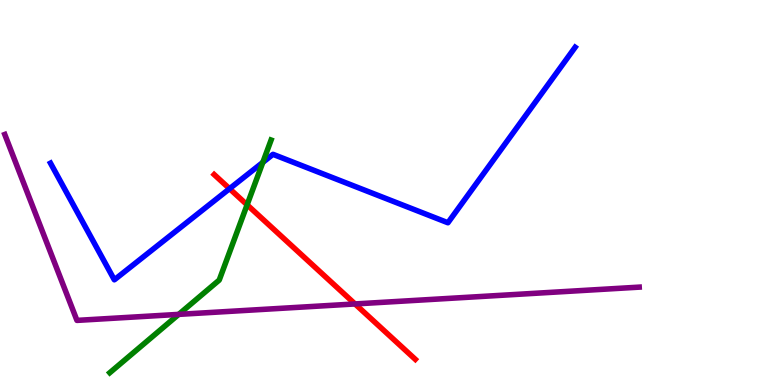[{'lines': ['blue', 'red'], 'intersections': [{'x': 2.96, 'y': 5.1}]}, {'lines': ['green', 'red'], 'intersections': [{'x': 3.19, 'y': 4.68}]}, {'lines': ['purple', 'red'], 'intersections': [{'x': 4.58, 'y': 2.11}]}, {'lines': ['blue', 'green'], 'intersections': [{'x': 3.39, 'y': 5.78}]}, {'lines': ['blue', 'purple'], 'intersections': []}, {'lines': ['green', 'purple'], 'intersections': [{'x': 2.31, 'y': 1.83}]}]